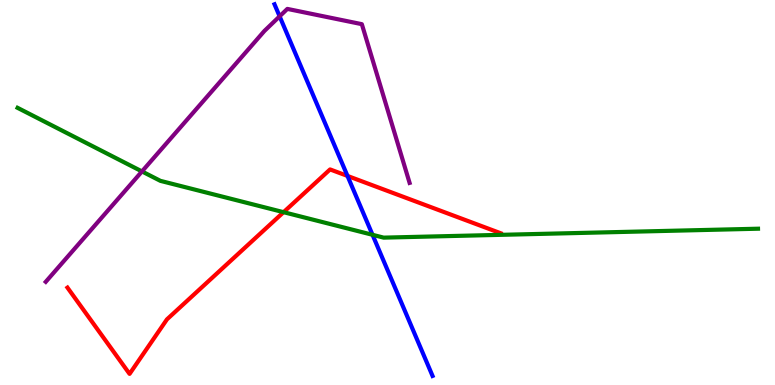[{'lines': ['blue', 'red'], 'intersections': [{'x': 4.48, 'y': 5.43}]}, {'lines': ['green', 'red'], 'intersections': [{'x': 3.66, 'y': 4.49}]}, {'lines': ['purple', 'red'], 'intersections': []}, {'lines': ['blue', 'green'], 'intersections': [{'x': 4.81, 'y': 3.9}]}, {'lines': ['blue', 'purple'], 'intersections': [{'x': 3.61, 'y': 9.58}]}, {'lines': ['green', 'purple'], 'intersections': [{'x': 1.83, 'y': 5.55}]}]